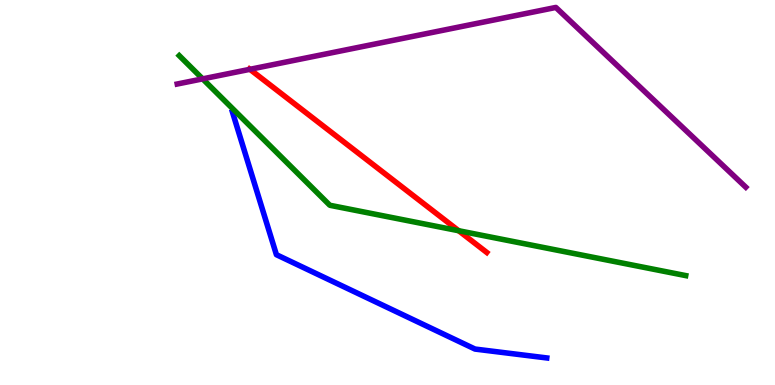[{'lines': ['blue', 'red'], 'intersections': []}, {'lines': ['green', 'red'], 'intersections': [{'x': 5.92, 'y': 4.01}]}, {'lines': ['purple', 'red'], 'intersections': [{'x': 3.22, 'y': 8.2}]}, {'lines': ['blue', 'green'], 'intersections': []}, {'lines': ['blue', 'purple'], 'intersections': []}, {'lines': ['green', 'purple'], 'intersections': [{'x': 2.61, 'y': 7.95}]}]